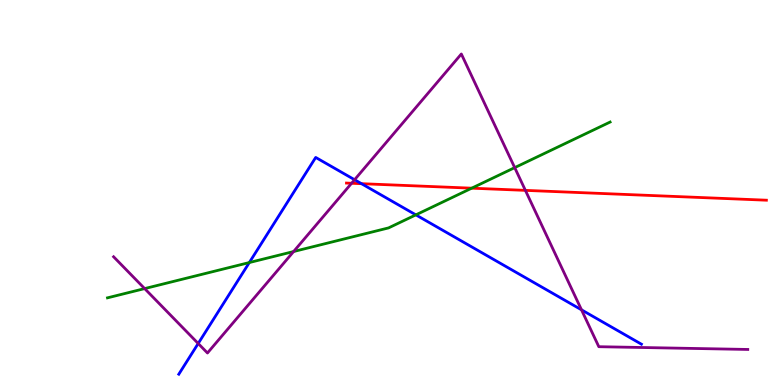[{'lines': ['blue', 'red'], 'intersections': [{'x': 4.66, 'y': 5.23}]}, {'lines': ['green', 'red'], 'intersections': [{'x': 6.09, 'y': 5.11}]}, {'lines': ['purple', 'red'], 'intersections': [{'x': 4.54, 'y': 5.24}, {'x': 6.78, 'y': 5.06}]}, {'lines': ['blue', 'green'], 'intersections': [{'x': 3.22, 'y': 3.18}, {'x': 5.37, 'y': 4.42}]}, {'lines': ['blue', 'purple'], 'intersections': [{'x': 2.56, 'y': 1.08}, {'x': 4.58, 'y': 5.33}, {'x': 7.5, 'y': 1.95}]}, {'lines': ['green', 'purple'], 'intersections': [{'x': 1.87, 'y': 2.5}, {'x': 3.79, 'y': 3.47}, {'x': 6.64, 'y': 5.65}]}]